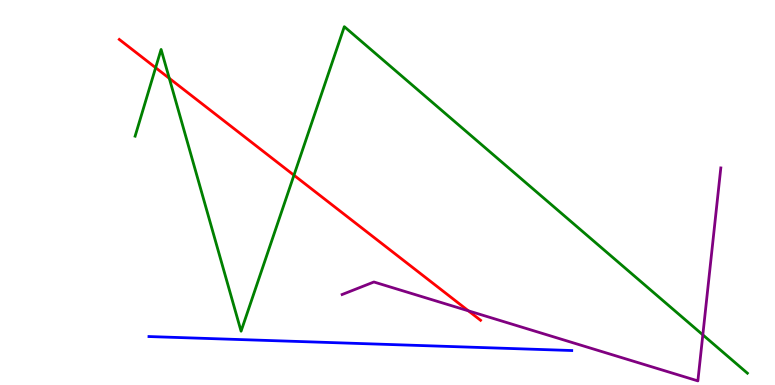[{'lines': ['blue', 'red'], 'intersections': []}, {'lines': ['green', 'red'], 'intersections': [{'x': 2.01, 'y': 8.24}, {'x': 2.18, 'y': 7.97}, {'x': 3.79, 'y': 5.45}]}, {'lines': ['purple', 'red'], 'intersections': [{'x': 6.04, 'y': 1.93}]}, {'lines': ['blue', 'green'], 'intersections': []}, {'lines': ['blue', 'purple'], 'intersections': []}, {'lines': ['green', 'purple'], 'intersections': [{'x': 9.07, 'y': 1.3}]}]